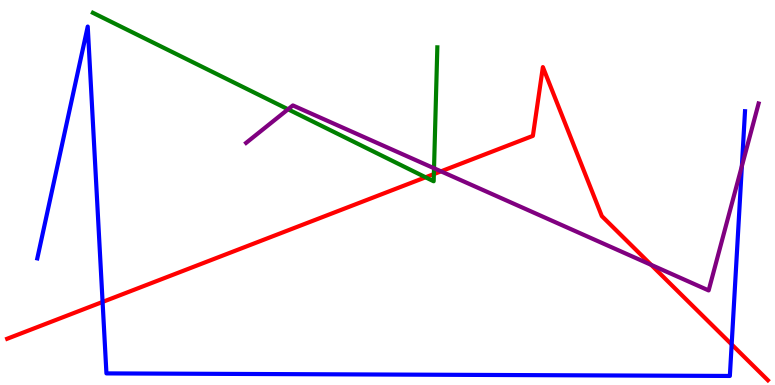[{'lines': ['blue', 'red'], 'intersections': [{'x': 1.32, 'y': 2.16}, {'x': 9.44, 'y': 1.05}]}, {'lines': ['green', 'red'], 'intersections': [{'x': 5.49, 'y': 5.4}, {'x': 5.6, 'y': 5.48}]}, {'lines': ['purple', 'red'], 'intersections': [{'x': 5.69, 'y': 5.55}, {'x': 8.4, 'y': 3.12}]}, {'lines': ['blue', 'green'], 'intersections': []}, {'lines': ['blue', 'purple'], 'intersections': [{'x': 9.57, 'y': 5.69}]}, {'lines': ['green', 'purple'], 'intersections': [{'x': 3.72, 'y': 7.16}, {'x': 5.6, 'y': 5.63}]}]